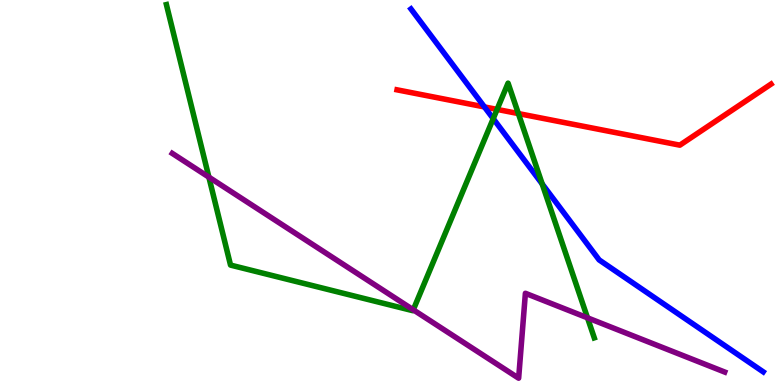[{'lines': ['blue', 'red'], 'intersections': [{'x': 6.25, 'y': 7.22}]}, {'lines': ['green', 'red'], 'intersections': [{'x': 6.41, 'y': 7.16}, {'x': 6.69, 'y': 7.05}]}, {'lines': ['purple', 'red'], 'intersections': []}, {'lines': ['blue', 'green'], 'intersections': [{'x': 6.36, 'y': 6.92}, {'x': 7.0, 'y': 5.22}]}, {'lines': ['blue', 'purple'], 'intersections': []}, {'lines': ['green', 'purple'], 'intersections': [{'x': 2.7, 'y': 5.4}, {'x': 5.33, 'y': 1.95}, {'x': 7.58, 'y': 1.74}]}]